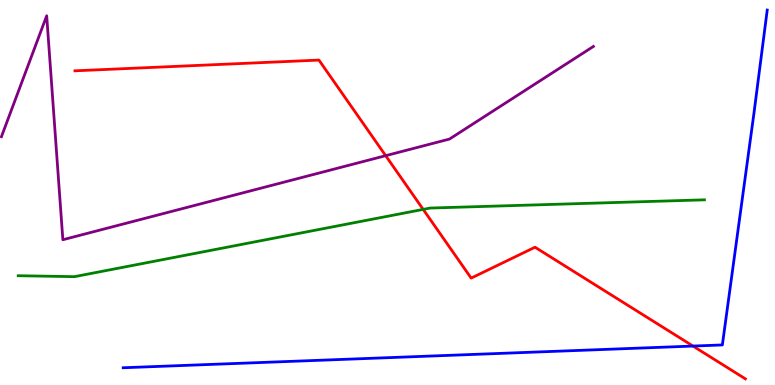[{'lines': ['blue', 'red'], 'intersections': [{'x': 8.94, 'y': 1.01}]}, {'lines': ['green', 'red'], 'intersections': [{'x': 5.46, 'y': 4.56}]}, {'lines': ['purple', 'red'], 'intersections': [{'x': 4.98, 'y': 5.96}]}, {'lines': ['blue', 'green'], 'intersections': []}, {'lines': ['blue', 'purple'], 'intersections': []}, {'lines': ['green', 'purple'], 'intersections': []}]